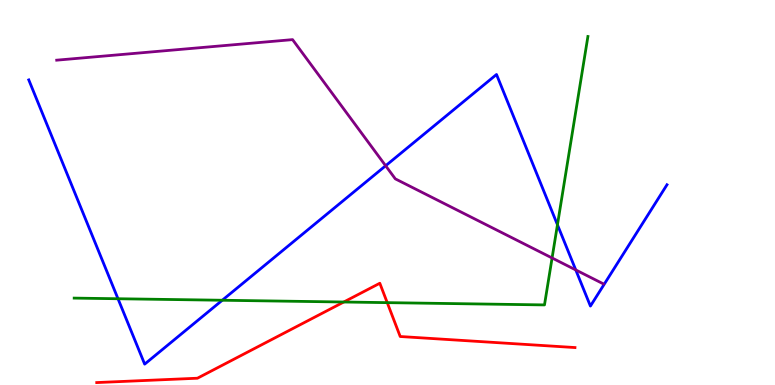[{'lines': ['blue', 'red'], 'intersections': []}, {'lines': ['green', 'red'], 'intersections': [{'x': 4.44, 'y': 2.16}, {'x': 5.0, 'y': 2.14}]}, {'lines': ['purple', 'red'], 'intersections': []}, {'lines': ['blue', 'green'], 'intersections': [{'x': 1.52, 'y': 2.24}, {'x': 2.87, 'y': 2.2}, {'x': 7.19, 'y': 4.16}]}, {'lines': ['blue', 'purple'], 'intersections': [{'x': 4.98, 'y': 5.69}, {'x': 7.43, 'y': 2.99}]}, {'lines': ['green', 'purple'], 'intersections': [{'x': 7.12, 'y': 3.3}]}]